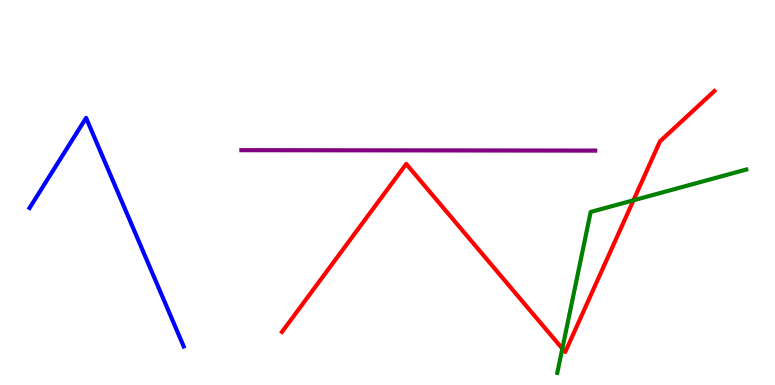[{'lines': ['blue', 'red'], 'intersections': []}, {'lines': ['green', 'red'], 'intersections': [{'x': 7.26, 'y': 0.945}, {'x': 8.17, 'y': 4.8}]}, {'lines': ['purple', 'red'], 'intersections': []}, {'lines': ['blue', 'green'], 'intersections': []}, {'lines': ['blue', 'purple'], 'intersections': []}, {'lines': ['green', 'purple'], 'intersections': []}]